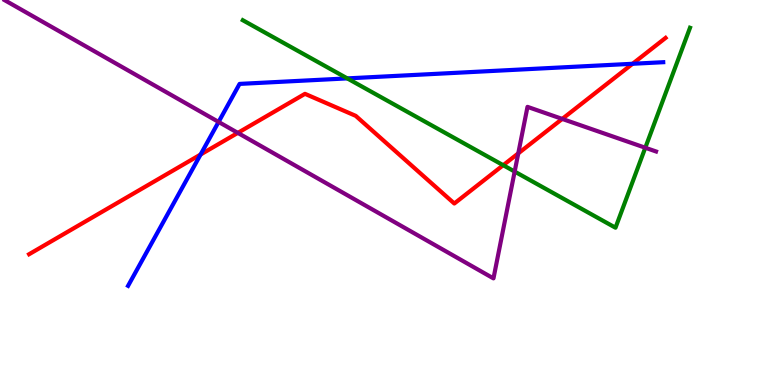[{'lines': ['blue', 'red'], 'intersections': [{'x': 2.59, 'y': 5.99}, {'x': 8.16, 'y': 8.34}]}, {'lines': ['green', 'red'], 'intersections': [{'x': 6.49, 'y': 5.71}]}, {'lines': ['purple', 'red'], 'intersections': [{'x': 3.07, 'y': 6.55}, {'x': 6.69, 'y': 6.02}, {'x': 7.25, 'y': 6.91}]}, {'lines': ['blue', 'green'], 'intersections': [{'x': 4.48, 'y': 7.96}]}, {'lines': ['blue', 'purple'], 'intersections': [{'x': 2.82, 'y': 6.83}]}, {'lines': ['green', 'purple'], 'intersections': [{'x': 6.64, 'y': 5.54}, {'x': 8.33, 'y': 6.16}]}]